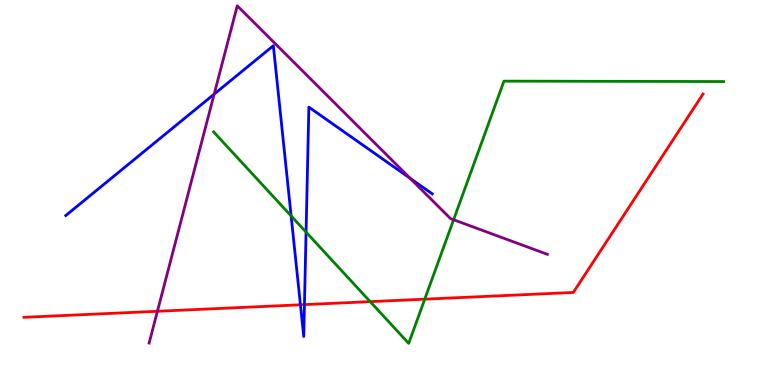[{'lines': ['blue', 'red'], 'intersections': [{'x': 3.88, 'y': 2.08}, {'x': 3.93, 'y': 2.09}]}, {'lines': ['green', 'red'], 'intersections': [{'x': 4.78, 'y': 2.17}, {'x': 5.48, 'y': 2.23}]}, {'lines': ['purple', 'red'], 'intersections': [{'x': 2.03, 'y': 1.92}]}, {'lines': ['blue', 'green'], 'intersections': [{'x': 3.76, 'y': 4.39}, {'x': 3.95, 'y': 3.97}]}, {'lines': ['blue', 'purple'], 'intersections': [{'x': 2.76, 'y': 7.56}, {'x': 5.29, 'y': 5.37}]}, {'lines': ['green', 'purple'], 'intersections': [{'x': 5.85, 'y': 4.29}]}]